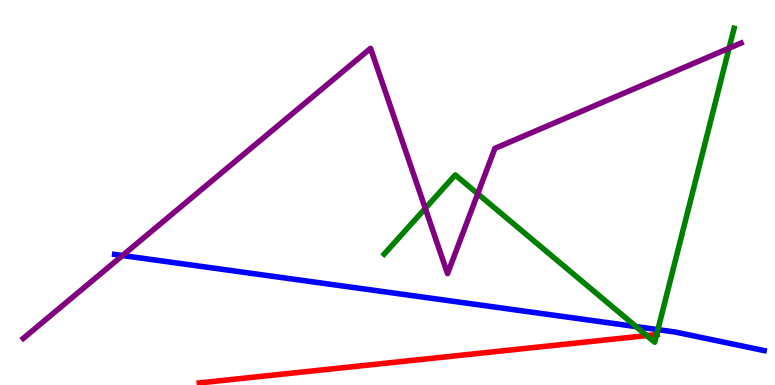[{'lines': ['blue', 'red'], 'intersections': []}, {'lines': ['green', 'red'], 'intersections': [{'x': 8.35, 'y': 1.28}, {'x': 8.47, 'y': 1.31}]}, {'lines': ['purple', 'red'], 'intersections': []}, {'lines': ['blue', 'green'], 'intersections': [{'x': 8.21, 'y': 1.52}, {'x': 8.49, 'y': 1.44}]}, {'lines': ['blue', 'purple'], 'intersections': [{'x': 1.58, 'y': 3.36}]}, {'lines': ['green', 'purple'], 'intersections': [{'x': 5.49, 'y': 4.59}, {'x': 6.16, 'y': 4.97}, {'x': 9.41, 'y': 8.75}]}]